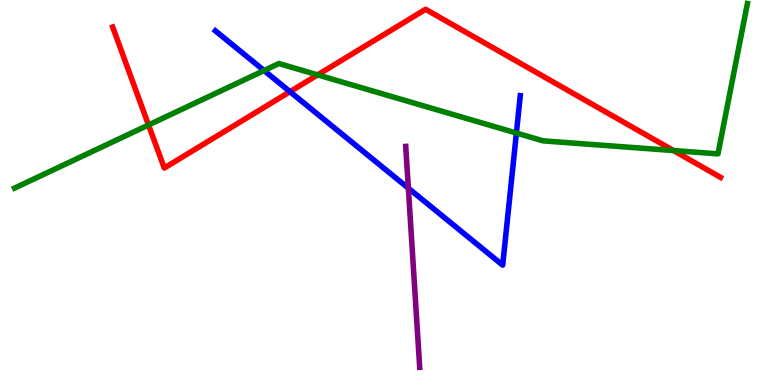[{'lines': ['blue', 'red'], 'intersections': [{'x': 3.74, 'y': 7.62}]}, {'lines': ['green', 'red'], 'intersections': [{'x': 1.92, 'y': 6.75}, {'x': 4.1, 'y': 8.05}, {'x': 8.69, 'y': 6.09}]}, {'lines': ['purple', 'red'], 'intersections': []}, {'lines': ['blue', 'green'], 'intersections': [{'x': 3.41, 'y': 8.17}, {'x': 6.66, 'y': 6.54}]}, {'lines': ['blue', 'purple'], 'intersections': [{'x': 5.27, 'y': 5.11}]}, {'lines': ['green', 'purple'], 'intersections': []}]